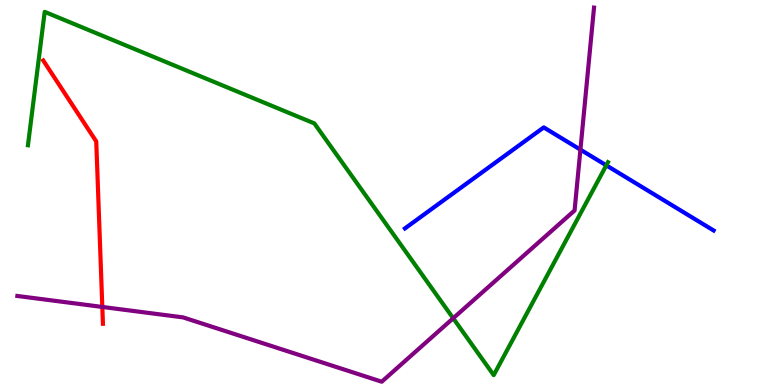[{'lines': ['blue', 'red'], 'intersections': []}, {'lines': ['green', 'red'], 'intersections': []}, {'lines': ['purple', 'red'], 'intersections': [{'x': 1.32, 'y': 2.03}]}, {'lines': ['blue', 'green'], 'intersections': [{'x': 7.82, 'y': 5.71}]}, {'lines': ['blue', 'purple'], 'intersections': [{'x': 7.49, 'y': 6.11}]}, {'lines': ['green', 'purple'], 'intersections': [{'x': 5.85, 'y': 1.73}]}]